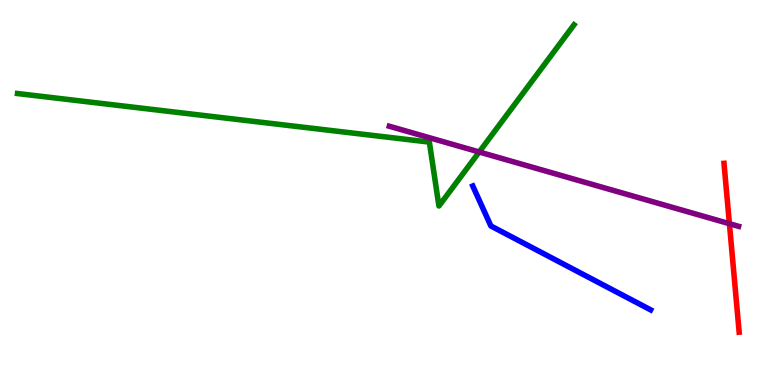[{'lines': ['blue', 'red'], 'intersections': []}, {'lines': ['green', 'red'], 'intersections': []}, {'lines': ['purple', 'red'], 'intersections': [{'x': 9.41, 'y': 4.19}]}, {'lines': ['blue', 'green'], 'intersections': []}, {'lines': ['blue', 'purple'], 'intersections': []}, {'lines': ['green', 'purple'], 'intersections': [{'x': 6.18, 'y': 6.05}]}]